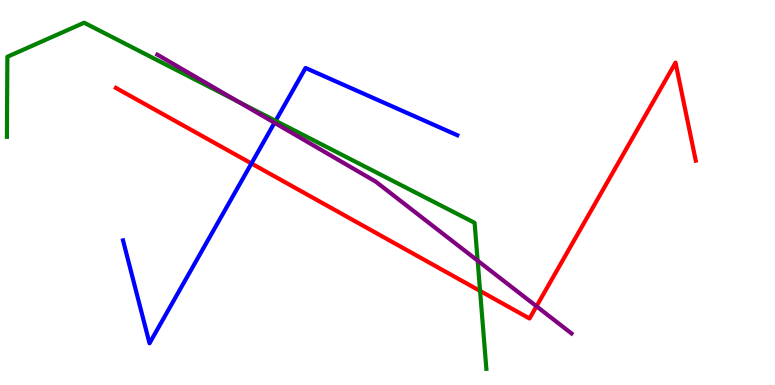[{'lines': ['blue', 'red'], 'intersections': [{'x': 3.24, 'y': 5.75}]}, {'lines': ['green', 'red'], 'intersections': [{'x': 6.19, 'y': 2.44}]}, {'lines': ['purple', 'red'], 'intersections': [{'x': 6.92, 'y': 2.04}]}, {'lines': ['blue', 'green'], 'intersections': [{'x': 3.56, 'y': 6.86}]}, {'lines': ['blue', 'purple'], 'intersections': [{'x': 3.54, 'y': 6.81}]}, {'lines': ['green', 'purple'], 'intersections': [{'x': 3.07, 'y': 7.36}, {'x': 6.16, 'y': 3.23}]}]